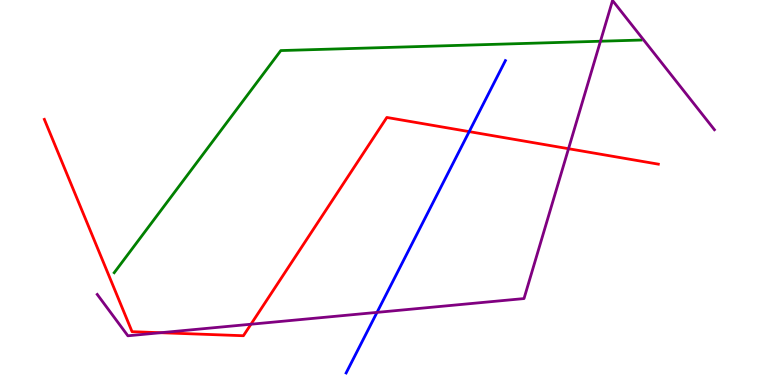[{'lines': ['blue', 'red'], 'intersections': [{'x': 6.05, 'y': 6.58}]}, {'lines': ['green', 'red'], 'intersections': []}, {'lines': ['purple', 'red'], 'intersections': [{'x': 2.07, 'y': 1.36}, {'x': 3.24, 'y': 1.58}, {'x': 7.34, 'y': 6.14}]}, {'lines': ['blue', 'green'], 'intersections': []}, {'lines': ['blue', 'purple'], 'intersections': [{'x': 4.86, 'y': 1.89}]}, {'lines': ['green', 'purple'], 'intersections': [{'x': 7.75, 'y': 8.93}]}]